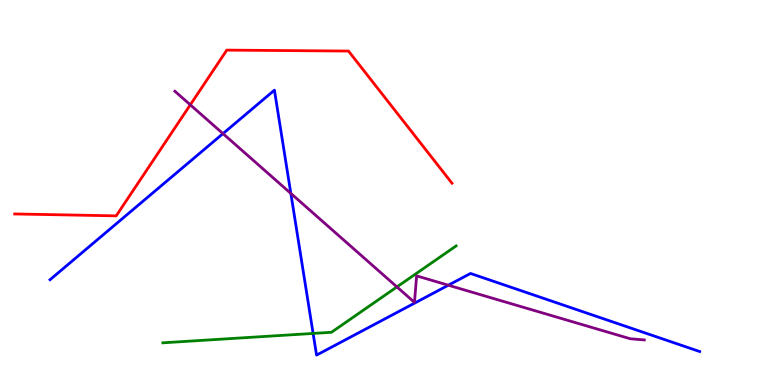[{'lines': ['blue', 'red'], 'intersections': []}, {'lines': ['green', 'red'], 'intersections': []}, {'lines': ['purple', 'red'], 'intersections': [{'x': 2.46, 'y': 7.28}]}, {'lines': ['blue', 'green'], 'intersections': [{'x': 4.04, 'y': 1.34}]}, {'lines': ['blue', 'purple'], 'intersections': [{'x': 2.88, 'y': 6.53}, {'x': 3.75, 'y': 4.98}, {'x': 5.79, 'y': 2.59}]}, {'lines': ['green', 'purple'], 'intersections': [{'x': 5.12, 'y': 2.55}]}]